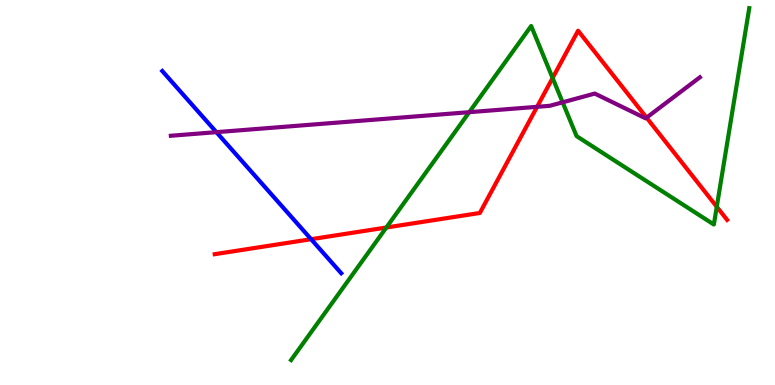[{'lines': ['blue', 'red'], 'intersections': [{'x': 4.01, 'y': 3.79}]}, {'lines': ['green', 'red'], 'intersections': [{'x': 4.99, 'y': 4.09}, {'x': 7.13, 'y': 7.97}, {'x': 9.25, 'y': 4.63}]}, {'lines': ['purple', 'red'], 'intersections': [{'x': 6.93, 'y': 7.23}, {'x': 8.34, 'y': 6.94}]}, {'lines': ['blue', 'green'], 'intersections': []}, {'lines': ['blue', 'purple'], 'intersections': [{'x': 2.79, 'y': 6.57}]}, {'lines': ['green', 'purple'], 'intersections': [{'x': 6.05, 'y': 7.09}, {'x': 7.26, 'y': 7.34}]}]